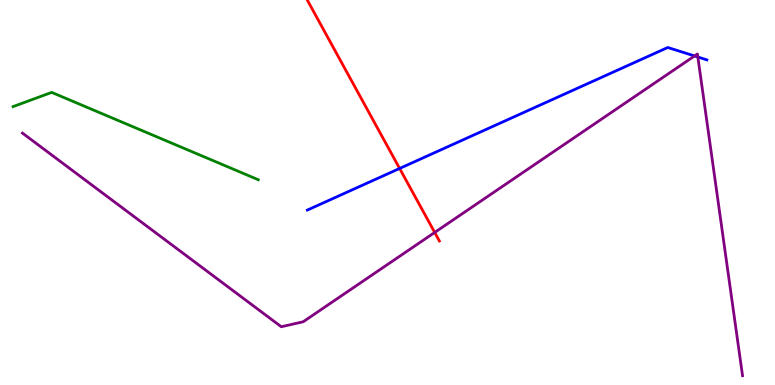[{'lines': ['blue', 'red'], 'intersections': [{'x': 5.16, 'y': 5.62}]}, {'lines': ['green', 'red'], 'intersections': []}, {'lines': ['purple', 'red'], 'intersections': [{'x': 5.61, 'y': 3.96}]}, {'lines': ['blue', 'green'], 'intersections': []}, {'lines': ['blue', 'purple'], 'intersections': [{'x': 8.96, 'y': 8.55}, {'x': 9.0, 'y': 8.52}]}, {'lines': ['green', 'purple'], 'intersections': []}]